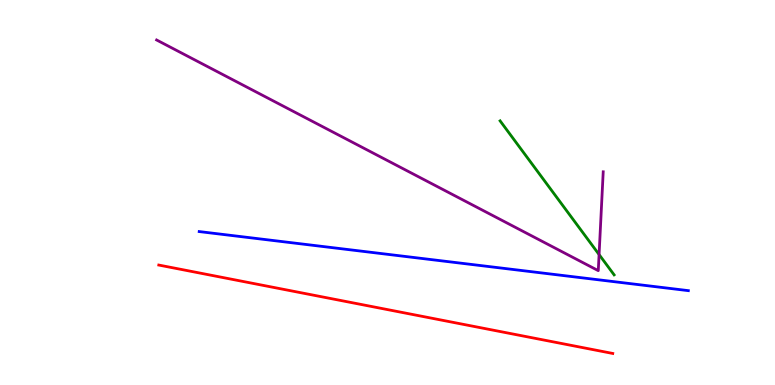[{'lines': ['blue', 'red'], 'intersections': []}, {'lines': ['green', 'red'], 'intersections': []}, {'lines': ['purple', 'red'], 'intersections': []}, {'lines': ['blue', 'green'], 'intersections': []}, {'lines': ['blue', 'purple'], 'intersections': []}, {'lines': ['green', 'purple'], 'intersections': [{'x': 7.73, 'y': 3.39}]}]